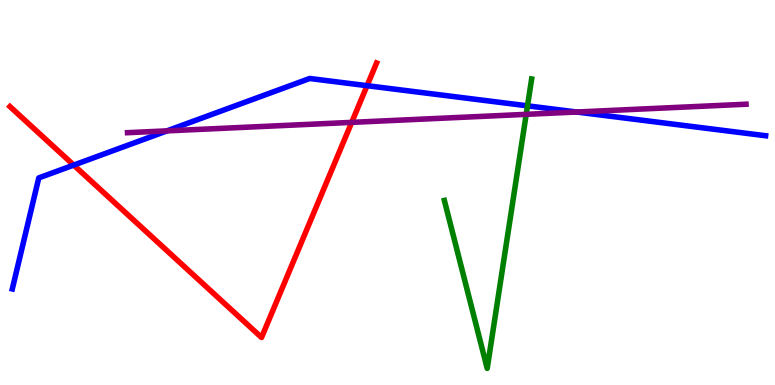[{'lines': ['blue', 'red'], 'intersections': [{'x': 0.951, 'y': 5.71}, {'x': 4.74, 'y': 7.77}]}, {'lines': ['green', 'red'], 'intersections': []}, {'lines': ['purple', 'red'], 'intersections': [{'x': 4.54, 'y': 6.82}]}, {'lines': ['blue', 'green'], 'intersections': [{'x': 6.81, 'y': 7.25}]}, {'lines': ['blue', 'purple'], 'intersections': [{'x': 2.15, 'y': 6.6}, {'x': 7.44, 'y': 7.09}]}, {'lines': ['green', 'purple'], 'intersections': [{'x': 6.79, 'y': 7.03}]}]